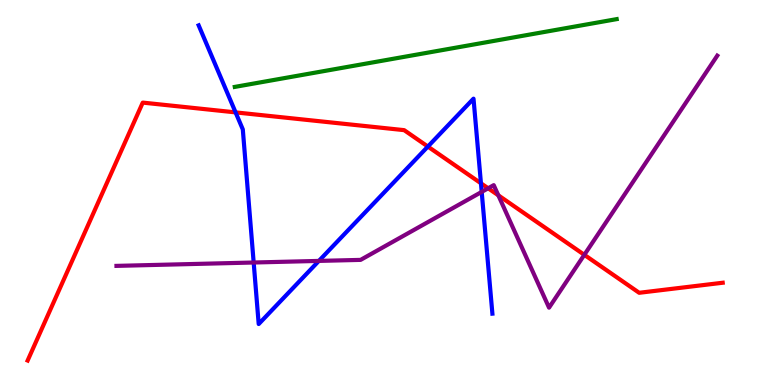[{'lines': ['blue', 'red'], 'intersections': [{'x': 3.04, 'y': 7.08}, {'x': 5.52, 'y': 6.19}, {'x': 6.21, 'y': 5.24}]}, {'lines': ['green', 'red'], 'intersections': []}, {'lines': ['purple', 'red'], 'intersections': [{'x': 6.3, 'y': 5.11}, {'x': 6.43, 'y': 4.93}, {'x': 7.54, 'y': 3.38}]}, {'lines': ['blue', 'green'], 'intersections': []}, {'lines': ['blue', 'purple'], 'intersections': [{'x': 3.27, 'y': 3.18}, {'x': 4.11, 'y': 3.22}, {'x': 6.22, 'y': 5.02}]}, {'lines': ['green', 'purple'], 'intersections': []}]